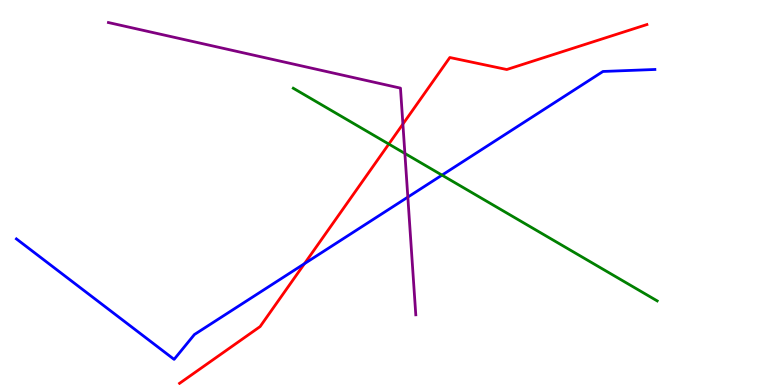[{'lines': ['blue', 'red'], 'intersections': [{'x': 3.93, 'y': 3.15}]}, {'lines': ['green', 'red'], 'intersections': [{'x': 5.02, 'y': 6.26}]}, {'lines': ['purple', 'red'], 'intersections': [{'x': 5.2, 'y': 6.78}]}, {'lines': ['blue', 'green'], 'intersections': [{'x': 5.7, 'y': 5.45}]}, {'lines': ['blue', 'purple'], 'intersections': [{'x': 5.26, 'y': 4.88}]}, {'lines': ['green', 'purple'], 'intersections': [{'x': 5.22, 'y': 6.01}]}]